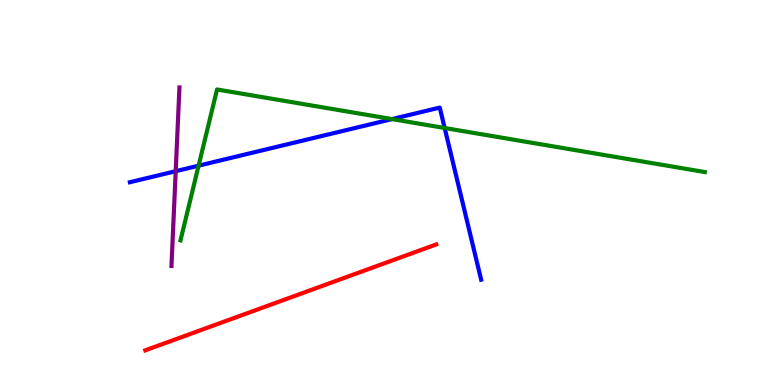[{'lines': ['blue', 'red'], 'intersections': []}, {'lines': ['green', 'red'], 'intersections': []}, {'lines': ['purple', 'red'], 'intersections': []}, {'lines': ['blue', 'green'], 'intersections': [{'x': 2.56, 'y': 5.7}, {'x': 5.06, 'y': 6.91}, {'x': 5.74, 'y': 6.68}]}, {'lines': ['blue', 'purple'], 'intersections': [{'x': 2.27, 'y': 5.55}]}, {'lines': ['green', 'purple'], 'intersections': []}]